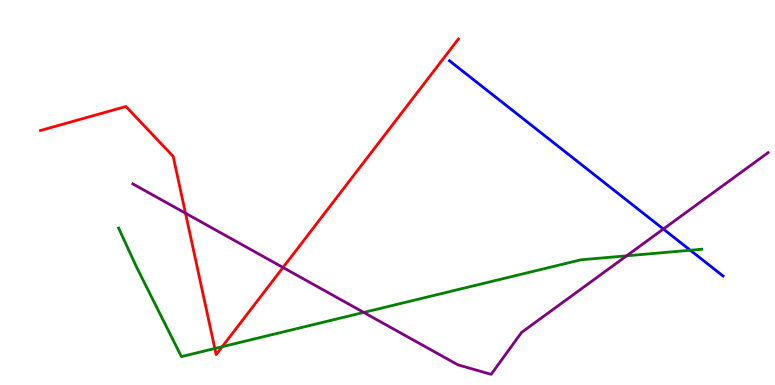[{'lines': ['blue', 'red'], 'intersections': []}, {'lines': ['green', 'red'], 'intersections': [{'x': 2.77, 'y': 0.948}, {'x': 2.87, 'y': 0.994}]}, {'lines': ['purple', 'red'], 'intersections': [{'x': 2.39, 'y': 4.46}, {'x': 3.65, 'y': 3.05}]}, {'lines': ['blue', 'green'], 'intersections': [{'x': 8.91, 'y': 3.5}]}, {'lines': ['blue', 'purple'], 'intersections': [{'x': 8.56, 'y': 4.05}]}, {'lines': ['green', 'purple'], 'intersections': [{'x': 4.69, 'y': 1.89}, {'x': 8.09, 'y': 3.36}]}]